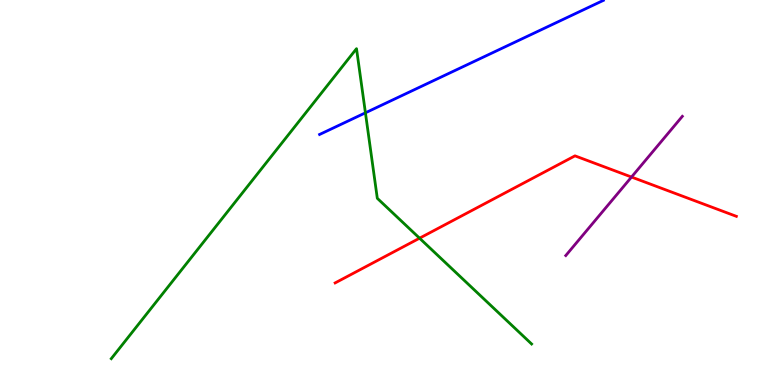[{'lines': ['blue', 'red'], 'intersections': []}, {'lines': ['green', 'red'], 'intersections': [{'x': 5.41, 'y': 3.81}]}, {'lines': ['purple', 'red'], 'intersections': [{'x': 8.15, 'y': 5.4}]}, {'lines': ['blue', 'green'], 'intersections': [{'x': 4.72, 'y': 7.07}]}, {'lines': ['blue', 'purple'], 'intersections': []}, {'lines': ['green', 'purple'], 'intersections': []}]